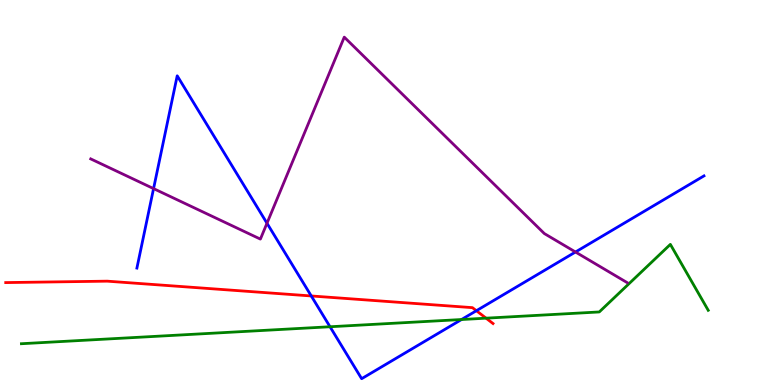[{'lines': ['blue', 'red'], 'intersections': [{'x': 4.02, 'y': 2.31}, {'x': 6.15, 'y': 1.93}]}, {'lines': ['green', 'red'], 'intersections': [{'x': 6.27, 'y': 1.74}]}, {'lines': ['purple', 'red'], 'intersections': []}, {'lines': ['blue', 'green'], 'intersections': [{'x': 4.26, 'y': 1.51}, {'x': 5.96, 'y': 1.7}]}, {'lines': ['blue', 'purple'], 'intersections': [{'x': 1.98, 'y': 5.1}, {'x': 3.44, 'y': 4.2}, {'x': 7.43, 'y': 3.45}]}, {'lines': ['green', 'purple'], 'intersections': []}]